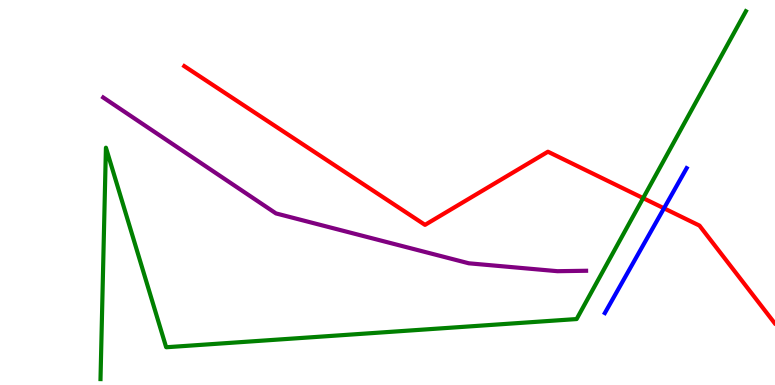[{'lines': ['blue', 'red'], 'intersections': [{'x': 8.57, 'y': 4.59}]}, {'lines': ['green', 'red'], 'intersections': [{'x': 8.3, 'y': 4.85}]}, {'lines': ['purple', 'red'], 'intersections': []}, {'lines': ['blue', 'green'], 'intersections': []}, {'lines': ['blue', 'purple'], 'intersections': []}, {'lines': ['green', 'purple'], 'intersections': []}]